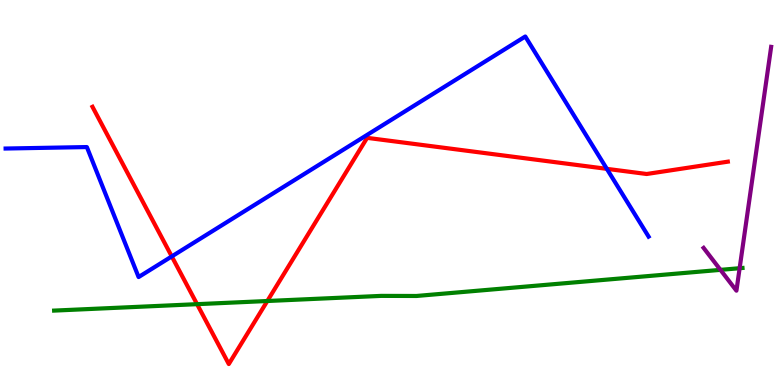[{'lines': ['blue', 'red'], 'intersections': [{'x': 2.22, 'y': 3.34}, {'x': 7.83, 'y': 5.61}]}, {'lines': ['green', 'red'], 'intersections': [{'x': 2.54, 'y': 2.1}, {'x': 3.45, 'y': 2.18}]}, {'lines': ['purple', 'red'], 'intersections': []}, {'lines': ['blue', 'green'], 'intersections': []}, {'lines': ['blue', 'purple'], 'intersections': []}, {'lines': ['green', 'purple'], 'intersections': [{'x': 9.3, 'y': 2.99}, {'x': 9.54, 'y': 3.03}]}]